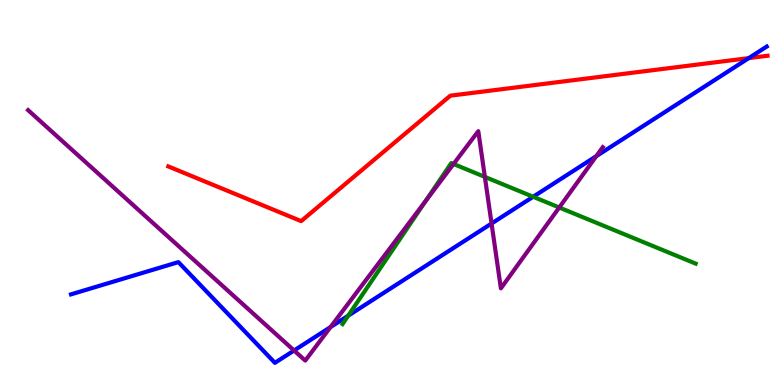[{'lines': ['blue', 'red'], 'intersections': [{'x': 9.66, 'y': 8.49}]}, {'lines': ['green', 'red'], 'intersections': []}, {'lines': ['purple', 'red'], 'intersections': []}, {'lines': ['blue', 'green'], 'intersections': [{'x': 4.49, 'y': 1.8}, {'x': 6.88, 'y': 4.89}]}, {'lines': ['blue', 'purple'], 'intersections': [{'x': 3.79, 'y': 0.896}, {'x': 4.26, 'y': 1.5}, {'x': 6.34, 'y': 4.19}, {'x': 7.69, 'y': 5.94}]}, {'lines': ['green', 'purple'], 'intersections': [{'x': 5.49, 'y': 4.79}, {'x': 5.85, 'y': 5.74}, {'x': 6.26, 'y': 5.41}, {'x': 7.22, 'y': 4.61}]}]